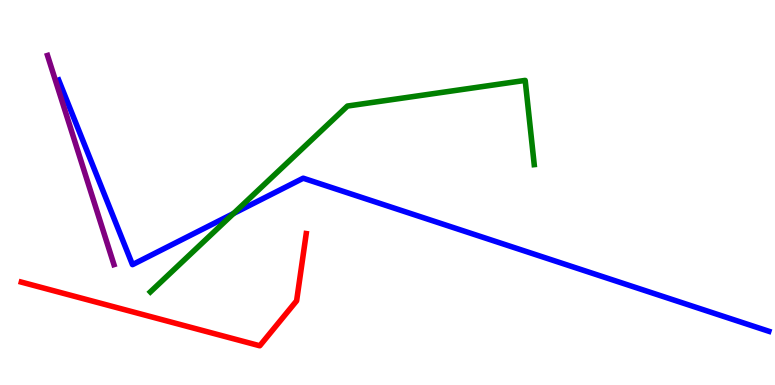[{'lines': ['blue', 'red'], 'intersections': []}, {'lines': ['green', 'red'], 'intersections': []}, {'lines': ['purple', 'red'], 'intersections': []}, {'lines': ['blue', 'green'], 'intersections': [{'x': 3.01, 'y': 4.45}]}, {'lines': ['blue', 'purple'], 'intersections': []}, {'lines': ['green', 'purple'], 'intersections': []}]